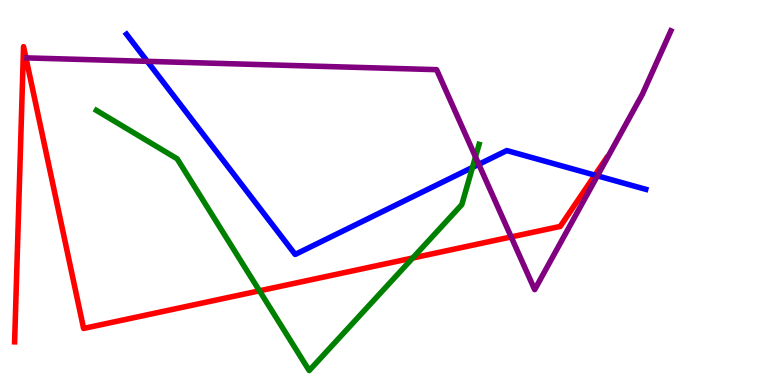[{'lines': ['blue', 'red'], 'intersections': [{'x': 7.68, 'y': 5.45}]}, {'lines': ['green', 'red'], 'intersections': [{'x': 3.35, 'y': 2.45}, {'x': 5.33, 'y': 3.3}]}, {'lines': ['purple', 'red'], 'intersections': [{'x': 6.6, 'y': 3.85}]}, {'lines': ['blue', 'green'], 'intersections': [{'x': 6.1, 'y': 5.65}]}, {'lines': ['blue', 'purple'], 'intersections': [{'x': 1.9, 'y': 8.41}, {'x': 6.18, 'y': 5.73}, {'x': 7.71, 'y': 5.43}]}, {'lines': ['green', 'purple'], 'intersections': [{'x': 6.14, 'y': 5.92}]}]